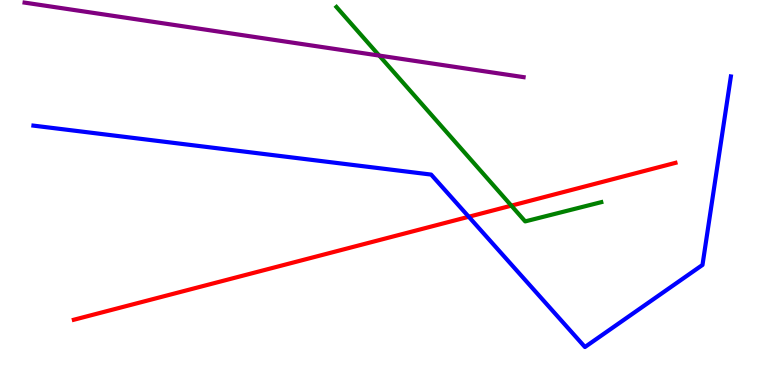[{'lines': ['blue', 'red'], 'intersections': [{'x': 6.05, 'y': 4.37}]}, {'lines': ['green', 'red'], 'intersections': [{'x': 6.6, 'y': 4.66}]}, {'lines': ['purple', 'red'], 'intersections': []}, {'lines': ['blue', 'green'], 'intersections': []}, {'lines': ['blue', 'purple'], 'intersections': []}, {'lines': ['green', 'purple'], 'intersections': [{'x': 4.89, 'y': 8.56}]}]